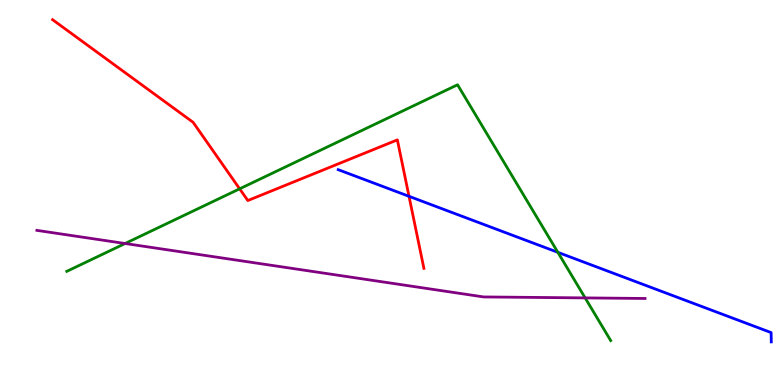[{'lines': ['blue', 'red'], 'intersections': [{'x': 5.28, 'y': 4.9}]}, {'lines': ['green', 'red'], 'intersections': [{'x': 3.09, 'y': 5.1}]}, {'lines': ['purple', 'red'], 'intersections': []}, {'lines': ['blue', 'green'], 'intersections': [{'x': 7.2, 'y': 3.45}]}, {'lines': ['blue', 'purple'], 'intersections': []}, {'lines': ['green', 'purple'], 'intersections': [{'x': 1.61, 'y': 3.68}, {'x': 7.55, 'y': 2.26}]}]